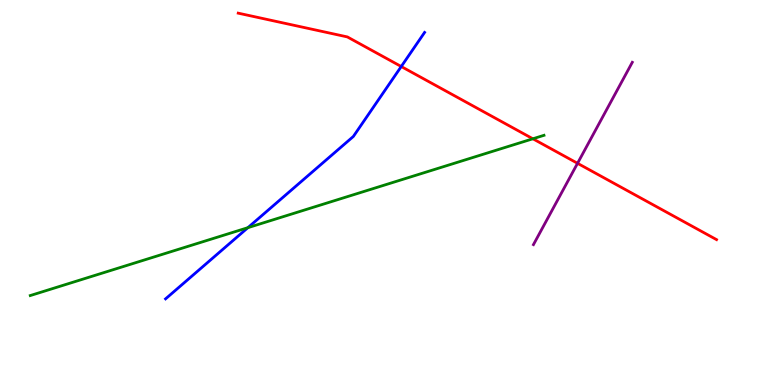[{'lines': ['blue', 'red'], 'intersections': [{'x': 5.18, 'y': 8.27}]}, {'lines': ['green', 'red'], 'intersections': [{'x': 6.88, 'y': 6.4}]}, {'lines': ['purple', 'red'], 'intersections': [{'x': 7.45, 'y': 5.76}]}, {'lines': ['blue', 'green'], 'intersections': [{'x': 3.2, 'y': 4.09}]}, {'lines': ['blue', 'purple'], 'intersections': []}, {'lines': ['green', 'purple'], 'intersections': []}]